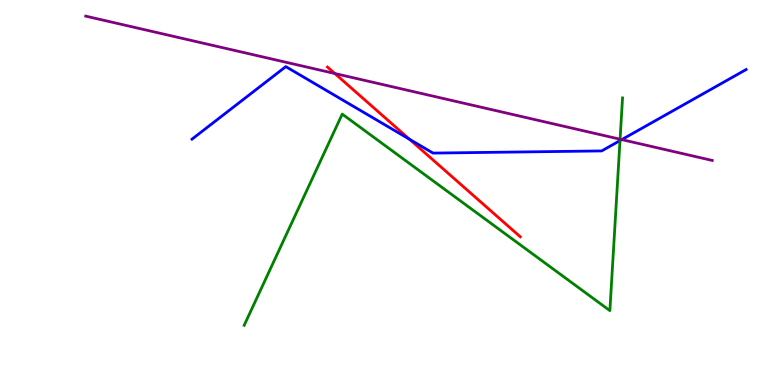[{'lines': ['blue', 'red'], 'intersections': [{'x': 5.28, 'y': 6.38}]}, {'lines': ['green', 'red'], 'intersections': []}, {'lines': ['purple', 'red'], 'intersections': [{'x': 4.32, 'y': 8.09}]}, {'lines': ['blue', 'green'], 'intersections': [{'x': 8.0, 'y': 6.35}]}, {'lines': ['blue', 'purple'], 'intersections': [{'x': 8.02, 'y': 6.37}]}, {'lines': ['green', 'purple'], 'intersections': [{'x': 8.0, 'y': 6.38}]}]